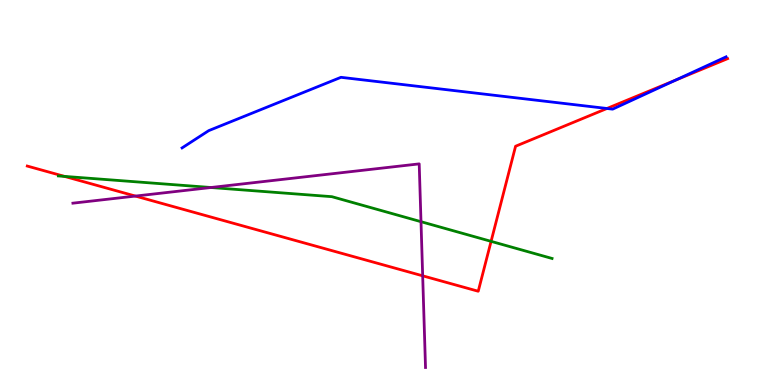[{'lines': ['blue', 'red'], 'intersections': [{'x': 7.83, 'y': 7.18}, {'x': 8.72, 'y': 7.92}]}, {'lines': ['green', 'red'], 'intersections': [{'x': 0.833, 'y': 5.42}, {'x': 6.34, 'y': 3.73}]}, {'lines': ['purple', 'red'], 'intersections': [{'x': 1.75, 'y': 4.91}, {'x': 5.45, 'y': 2.84}]}, {'lines': ['blue', 'green'], 'intersections': []}, {'lines': ['blue', 'purple'], 'intersections': []}, {'lines': ['green', 'purple'], 'intersections': [{'x': 2.72, 'y': 5.13}, {'x': 5.43, 'y': 4.24}]}]